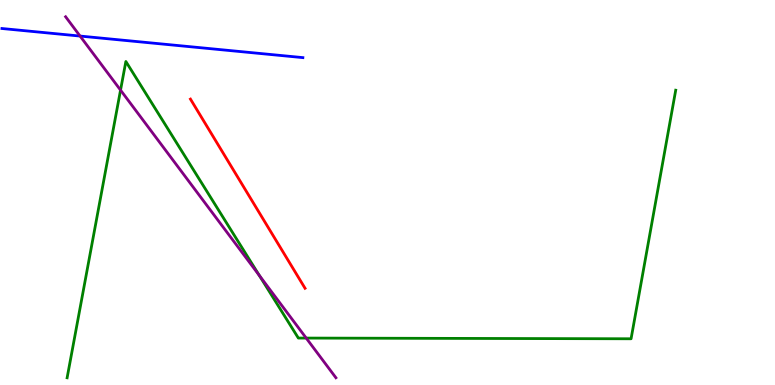[{'lines': ['blue', 'red'], 'intersections': []}, {'lines': ['green', 'red'], 'intersections': []}, {'lines': ['purple', 'red'], 'intersections': []}, {'lines': ['blue', 'green'], 'intersections': []}, {'lines': ['blue', 'purple'], 'intersections': [{'x': 1.03, 'y': 9.06}]}, {'lines': ['green', 'purple'], 'intersections': [{'x': 1.56, 'y': 7.66}, {'x': 3.35, 'y': 2.85}, {'x': 3.95, 'y': 1.22}]}]